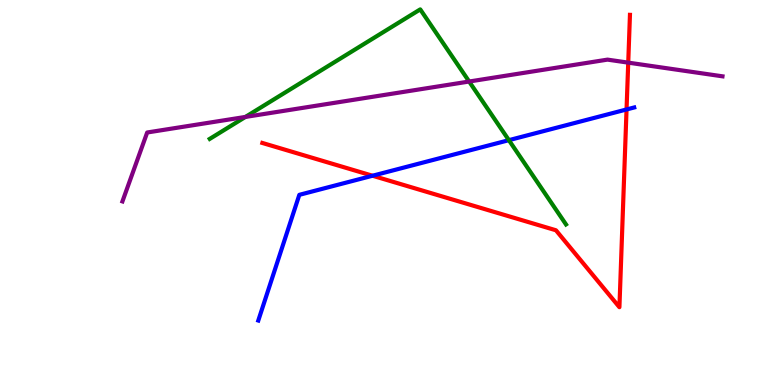[{'lines': ['blue', 'red'], 'intersections': [{'x': 4.81, 'y': 5.44}, {'x': 8.08, 'y': 7.16}]}, {'lines': ['green', 'red'], 'intersections': []}, {'lines': ['purple', 'red'], 'intersections': [{'x': 8.11, 'y': 8.37}]}, {'lines': ['blue', 'green'], 'intersections': [{'x': 6.57, 'y': 6.36}]}, {'lines': ['blue', 'purple'], 'intersections': []}, {'lines': ['green', 'purple'], 'intersections': [{'x': 3.17, 'y': 6.96}, {'x': 6.05, 'y': 7.88}]}]